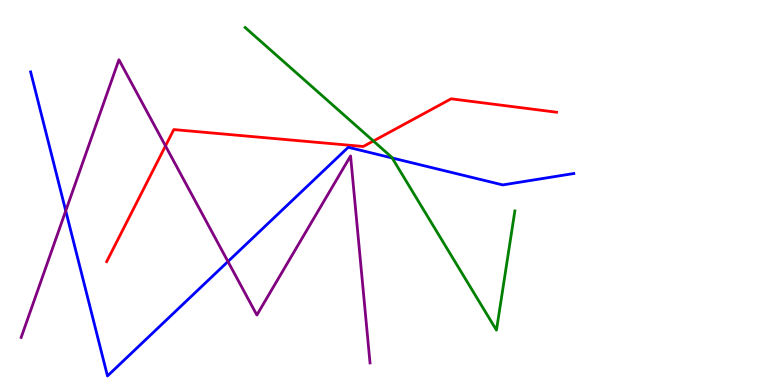[{'lines': ['blue', 'red'], 'intersections': []}, {'lines': ['green', 'red'], 'intersections': [{'x': 4.82, 'y': 6.34}]}, {'lines': ['purple', 'red'], 'intersections': [{'x': 2.14, 'y': 6.21}]}, {'lines': ['blue', 'green'], 'intersections': [{'x': 5.06, 'y': 5.9}]}, {'lines': ['blue', 'purple'], 'intersections': [{'x': 0.848, 'y': 4.52}, {'x': 2.94, 'y': 3.21}]}, {'lines': ['green', 'purple'], 'intersections': []}]